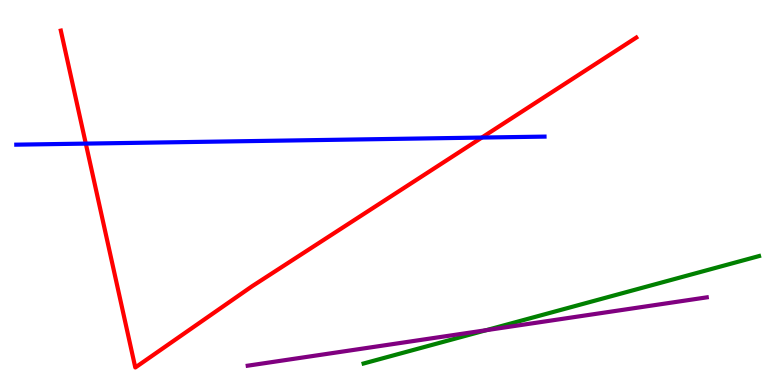[{'lines': ['blue', 'red'], 'intersections': [{'x': 1.11, 'y': 6.27}, {'x': 6.22, 'y': 6.43}]}, {'lines': ['green', 'red'], 'intersections': []}, {'lines': ['purple', 'red'], 'intersections': []}, {'lines': ['blue', 'green'], 'intersections': []}, {'lines': ['blue', 'purple'], 'intersections': []}, {'lines': ['green', 'purple'], 'intersections': [{'x': 6.27, 'y': 1.42}]}]